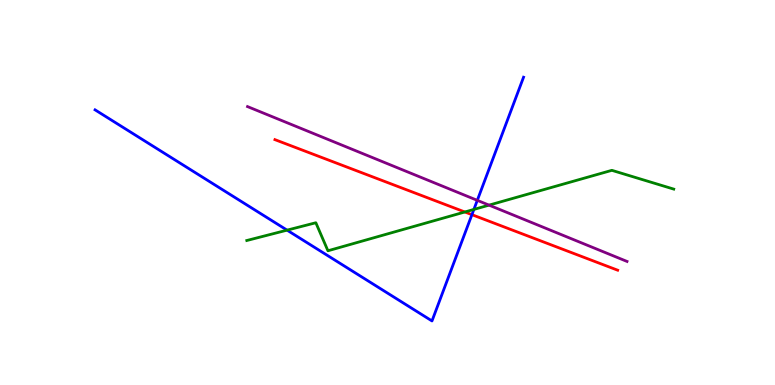[{'lines': ['blue', 'red'], 'intersections': [{'x': 6.09, 'y': 4.42}]}, {'lines': ['green', 'red'], 'intersections': [{'x': 6.0, 'y': 4.49}]}, {'lines': ['purple', 'red'], 'intersections': []}, {'lines': ['blue', 'green'], 'intersections': [{'x': 3.7, 'y': 4.02}, {'x': 6.11, 'y': 4.56}]}, {'lines': ['blue', 'purple'], 'intersections': [{'x': 6.16, 'y': 4.8}]}, {'lines': ['green', 'purple'], 'intersections': [{'x': 6.31, 'y': 4.67}]}]